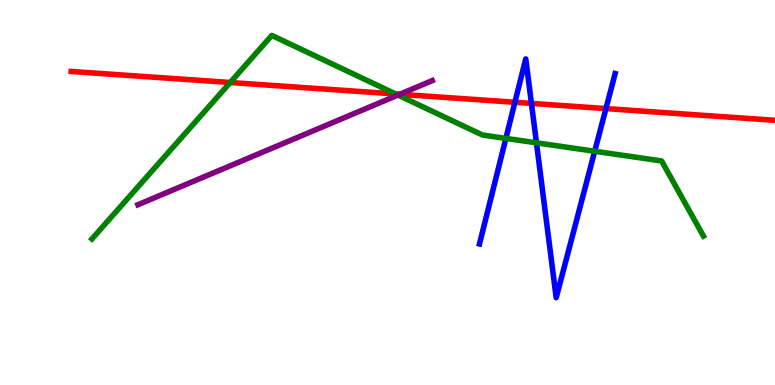[{'lines': ['blue', 'red'], 'intersections': [{'x': 6.64, 'y': 7.34}, {'x': 6.86, 'y': 7.31}, {'x': 7.82, 'y': 7.18}]}, {'lines': ['green', 'red'], 'intersections': [{'x': 2.97, 'y': 7.86}, {'x': 5.11, 'y': 7.56}]}, {'lines': ['purple', 'red'], 'intersections': [{'x': 5.16, 'y': 7.55}]}, {'lines': ['blue', 'green'], 'intersections': [{'x': 6.53, 'y': 6.41}, {'x': 6.92, 'y': 6.29}, {'x': 7.67, 'y': 6.07}]}, {'lines': ['blue', 'purple'], 'intersections': []}, {'lines': ['green', 'purple'], 'intersections': [{'x': 5.14, 'y': 7.53}]}]